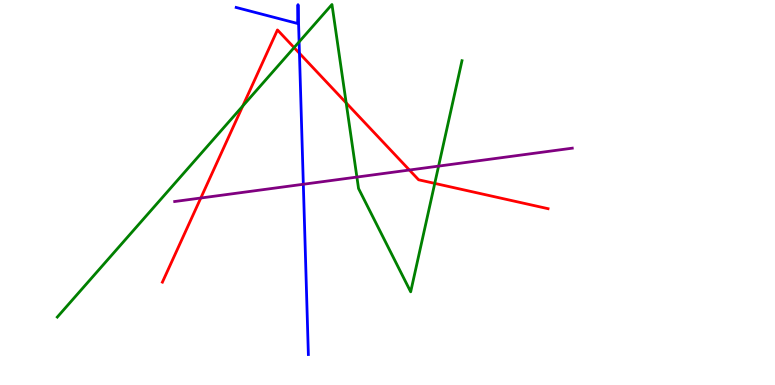[{'lines': ['blue', 'red'], 'intersections': [{'x': 3.86, 'y': 8.62}]}, {'lines': ['green', 'red'], 'intersections': [{'x': 3.13, 'y': 7.25}, {'x': 3.79, 'y': 8.76}, {'x': 4.47, 'y': 7.33}, {'x': 5.61, 'y': 5.24}]}, {'lines': ['purple', 'red'], 'intersections': [{'x': 2.59, 'y': 4.86}, {'x': 5.28, 'y': 5.58}]}, {'lines': ['blue', 'green'], 'intersections': [{'x': 3.86, 'y': 8.91}]}, {'lines': ['blue', 'purple'], 'intersections': [{'x': 3.91, 'y': 5.21}]}, {'lines': ['green', 'purple'], 'intersections': [{'x': 4.61, 'y': 5.4}, {'x': 5.66, 'y': 5.69}]}]